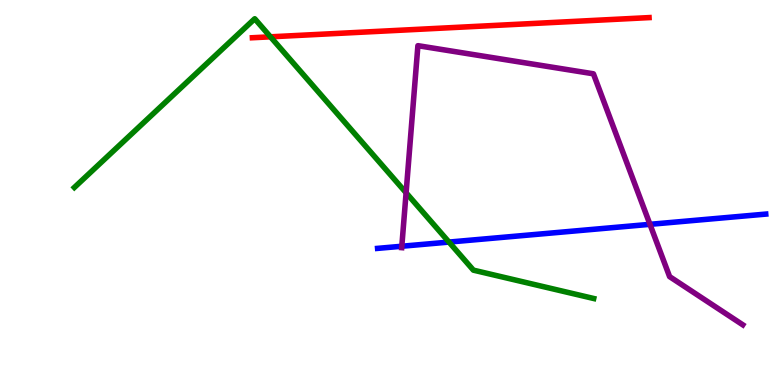[{'lines': ['blue', 'red'], 'intersections': []}, {'lines': ['green', 'red'], 'intersections': [{'x': 3.49, 'y': 9.04}]}, {'lines': ['purple', 'red'], 'intersections': []}, {'lines': ['blue', 'green'], 'intersections': [{'x': 5.79, 'y': 3.71}]}, {'lines': ['blue', 'purple'], 'intersections': [{'x': 5.18, 'y': 3.6}, {'x': 8.39, 'y': 4.17}]}, {'lines': ['green', 'purple'], 'intersections': [{'x': 5.24, 'y': 4.99}]}]